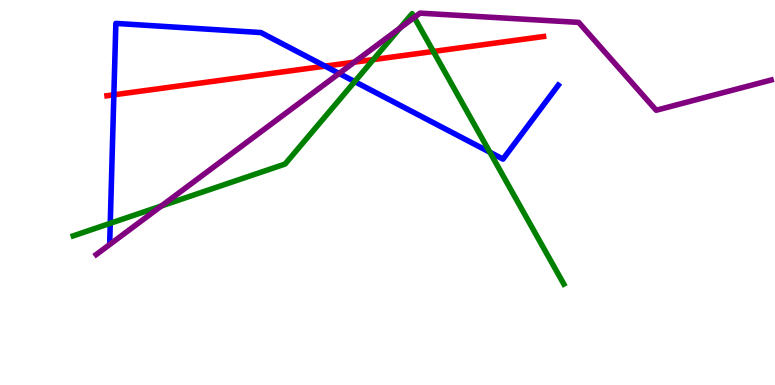[{'lines': ['blue', 'red'], 'intersections': [{'x': 1.47, 'y': 7.54}, {'x': 4.2, 'y': 8.28}]}, {'lines': ['green', 'red'], 'intersections': [{'x': 4.82, 'y': 8.45}, {'x': 5.59, 'y': 8.66}]}, {'lines': ['purple', 'red'], 'intersections': [{'x': 4.57, 'y': 8.38}]}, {'lines': ['blue', 'green'], 'intersections': [{'x': 1.42, 'y': 4.2}, {'x': 4.58, 'y': 7.88}, {'x': 6.32, 'y': 6.05}]}, {'lines': ['blue', 'purple'], 'intersections': [{'x': 4.38, 'y': 8.09}]}, {'lines': ['green', 'purple'], 'intersections': [{'x': 2.08, 'y': 4.65}, {'x': 5.16, 'y': 9.27}, {'x': 5.35, 'y': 9.55}]}]